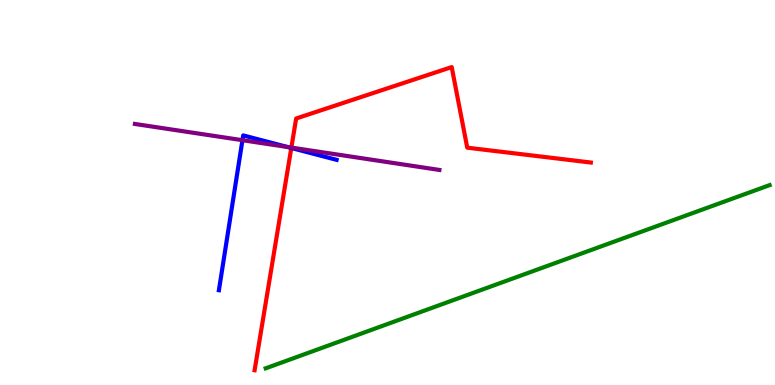[{'lines': ['blue', 'red'], 'intersections': [{'x': 3.76, 'y': 6.16}]}, {'lines': ['green', 'red'], 'intersections': []}, {'lines': ['purple', 'red'], 'intersections': [{'x': 3.76, 'y': 6.17}]}, {'lines': ['blue', 'green'], 'intersections': []}, {'lines': ['blue', 'purple'], 'intersections': [{'x': 3.13, 'y': 6.36}, {'x': 3.71, 'y': 6.18}]}, {'lines': ['green', 'purple'], 'intersections': []}]